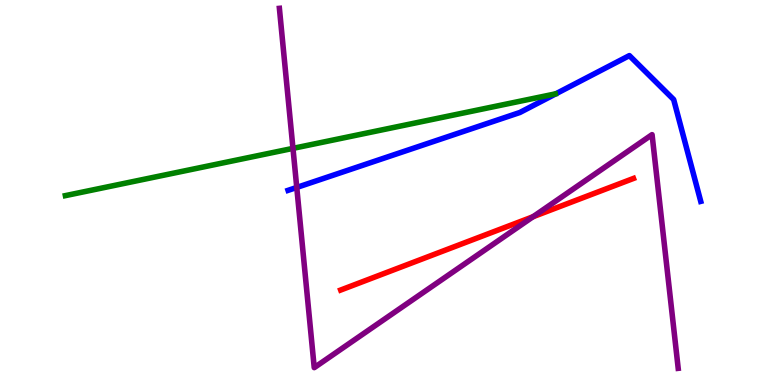[{'lines': ['blue', 'red'], 'intersections': []}, {'lines': ['green', 'red'], 'intersections': []}, {'lines': ['purple', 'red'], 'intersections': [{'x': 6.88, 'y': 4.37}]}, {'lines': ['blue', 'green'], 'intersections': []}, {'lines': ['blue', 'purple'], 'intersections': [{'x': 3.83, 'y': 5.13}]}, {'lines': ['green', 'purple'], 'intersections': [{'x': 3.78, 'y': 6.15}]}]